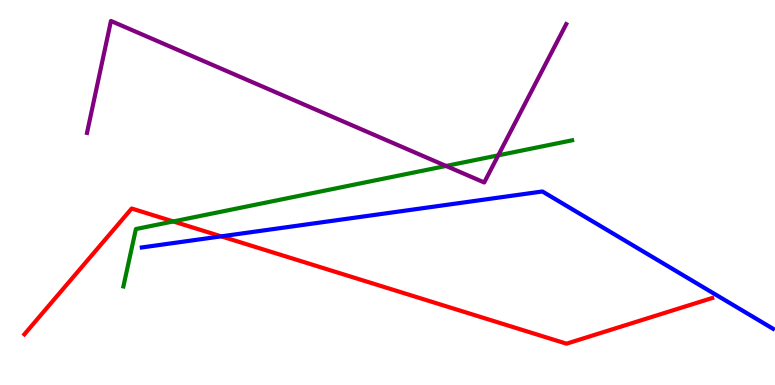[{'lines': ['blue', 'red'], 'intersections': [{'x': 2.85, 'y': 3.86}]}, {'lines': ['green', 'red'], 'intersections': [{'x': 2.24, 'y': 4.25}]}, {'lines': ['purple', 'red'], 'intersections': []}, {'lines': ['blue', 'green'], 'intersections': []}, {'lines': ['blue', 'purple'], 'intersections': []}, {'lines': ['green', 'purple'], 'intersections': [{'x': 5.76, 'y': 5.69}, {'x': 6.43, 'y': 5.97}]}]